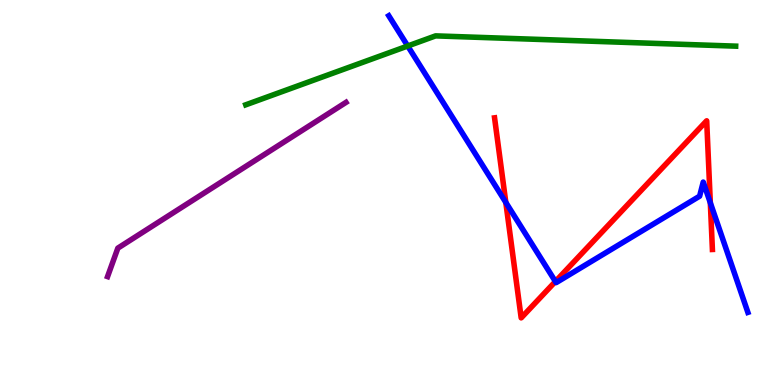[{'lines': ['blue', 'red'], 'intersections': [{'x': 6.53, 'y': 4.74}, {'x': 7.17, 'y': 2.69}, {'x': 9.17, 'y': 4.73}]}, {'lines': ['green', 'red'], 'intersections': []}, {'lines': ['purple', 'red'], 'intersections': []}, {'lines': ['blue', 'green'], 'intersections': [{'x': 5.26, 'y': 8.81}]}, {'lines': ['blue', 'purple'], 'intersections': []}, {'lines': ['green', 'purple'], 'intersections': []}]